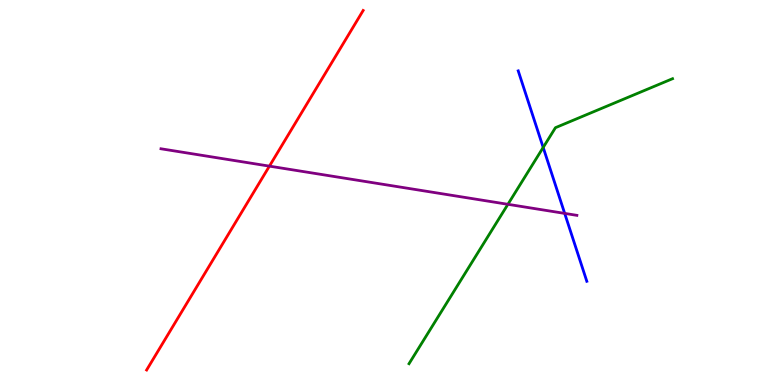[{'lines': ['blue', 'red'], 'intersections': []}, {'lines': ['green', 'red'], 'intersections': []}, {'lines': ['purple', 'red'], 'intersections': [{'x': 3.48, 'y': 5.68}]}, {'lines': ['blue', 'green'], 'intersections': [{'x': 7.01, 'y': 6.17}]}, {'lines': ['blue', 'purple'], 'intersections': [{'x': 7.29, 'y': 4.46}]}, {'lines': ['green', 'purple'], 'intersections': [{'x': 6.55, 'y': 4.69}]}]